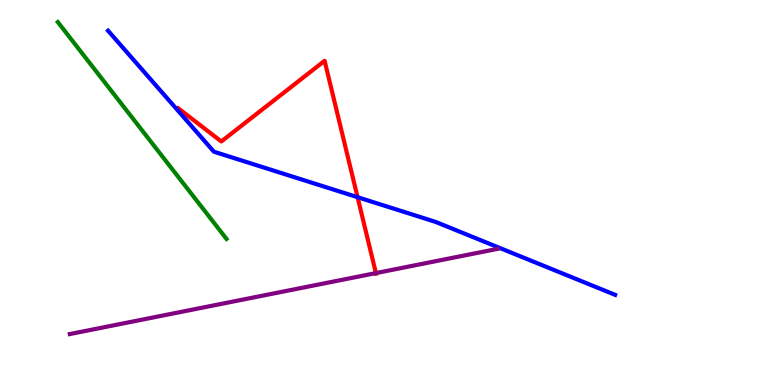[{'lines': ['blue', 'red'], 'intersections': [{'x': 4.61, 'y': 4.88}]}, {'lines': ['green', 'red'], 'intersections': []}, {'lines': ['purple', 'red'], 'intersections': [{'x': 4.85, 'y': 2.91}]}, {'lines': ['blue', 'green'], 'intersections': []}, {'lines': ['blue', 'purple'], 'intersections': []}, {'lines': ['green', 'purple'], 'intersections': []}]